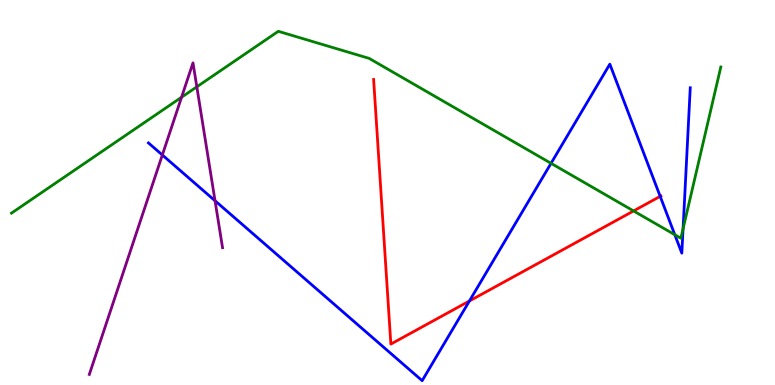[{'lines': ['blue', 'red'], 'intersections': [{'x': 6.06, 'y': 2.18}, {'x': 8.52, 'y': 4.9}]}, {'lines': ['green', 'red'], 'intersections': [{'x': 8.18, 'y': 4.52}]}, {'lines': ['purple', 'red'], 'intersections': []}, {'lines': ['blue', 'green'], 'intersections': [{'x': 7.11, 'y': 5.76}, {'x': 8.71, 'y': 3.9}, {'x': 8.81, 'y': 4.06}]}, {'lines': ['blue', 'purple'], 'intersections': [{'x': 2.09, 'y': 5.97}, {'x': 2.77, 'y': 4.79}]}, {'lines': ['green', 'purple'], 'intersections': [{'x': 2.34, 'y': 7.47}, {'x': 2.54, 'y': 7.74}]}]